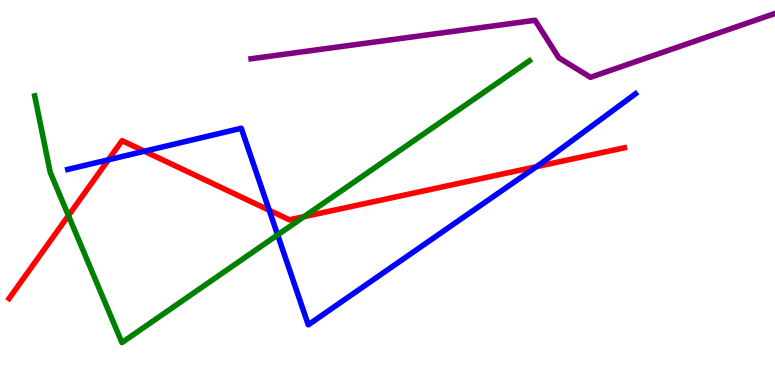[{'lines': ['blue', 'red'], 'intersections': [{'x': 1.4, 'y': 5.85}, {'x': 1.86, 'y': 6.07}, {'x': 3.47, 'y': 4.54}, {'x': 6.92, 'y': 5.67}]}, {'lines': ['green', 'red'], 'intersections': [{'x': 0.883, 'y': 4.4}, {'x': 3.92, 'y': 4.37}]}, {'lines': ['purple', 'red'], 'intersections': []}, {'lines': ['blue', 'green'], 'intersections': [{'x': 3.58, 'y': 3.9}]}, {'lines': ['blue', 'purple'], 'intersections': []}, {'lines': ['green', 'purple'], 'intersections': []}]